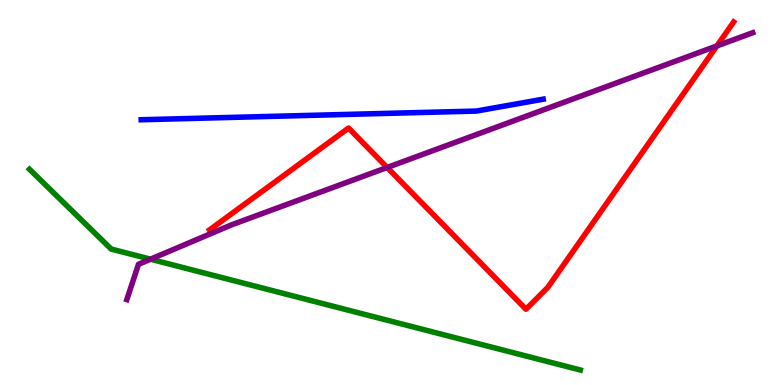[{'lines': ['blue', 'red'], 'intersections': []}, {'lines': ['green', 'red'], 'intersections': []}, {'lines': ['purple', 'red'], 'intersections': [{'x': 5.0, 'y': 5.65}, {'x': 9.25, 'y': 8.81}]}, {'lines': ['blue', 'green'], 'intersections': []}, {'lines': ['blue', 'purple'], 'intersections': []}, {'lines': ['green', 'purple'], 'intersections': [{'x': 1.94, 'y': 3.27}]}]